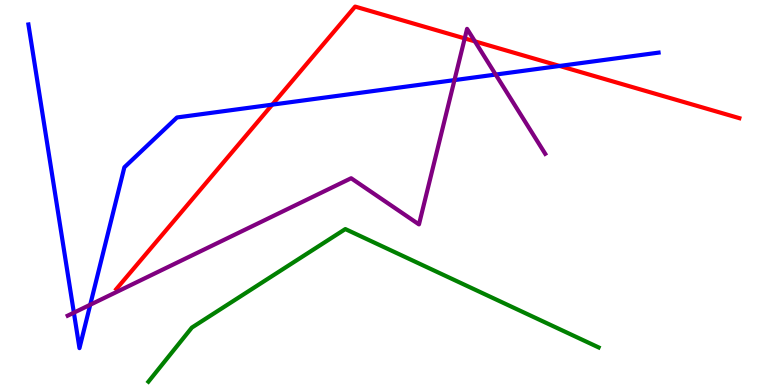[{'lines': ['blue', 'red'], 'intersections': [{'x': 3.51, 'y': 7.28}, {'x': 7.22, 'y': 8.29}]}, {'lines': ['green', 'red'], 'intersections': []}, {'lines': ['purple', 'red'], 'intersections': [{'x': 6.0, 'y': 9.0}, {'x': 6.13, 'y': 8.93}]}, {'lines': ['blue', 'green'], 'intersections': []}, {'lines': ['blue', 'purple'], 'intersections': [{'x': 0.953, 'y': 1.88}, {'x': 1.16, 'y': 2.08}, {'x': 5.86, 'y': 7.92}, {'x': 6.4, 'y': 8.06}]}, {'lines': ['green', 'purple'], 'intersections': []}]